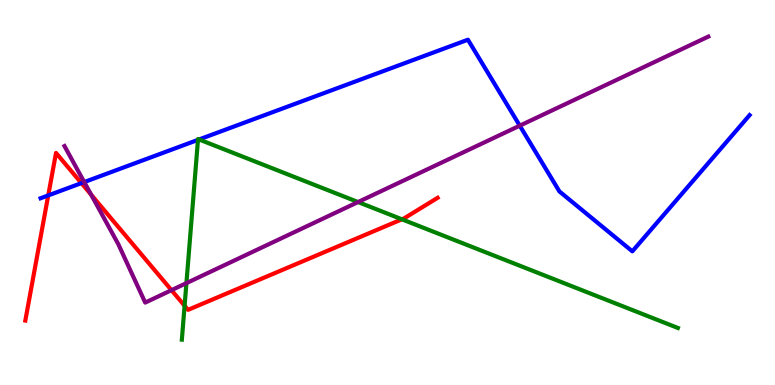[{'lines': ['blue', 'red'], 'intersections': [{'x': 0.622, 'y': 4.92}, {'x': 1.05, 'y': 5.24}]}, {'lines': ['green', 'red'], 'intersections': [{'x': 2.38, 'y': 2.06}, {'x': 5.19, 'y': 4.3}]}, {'lines': ['purple', 'red'], 'intersections': [{'x': 1.18, 'y': 4.94}, {'x': 2.21, 'y': 2.46}]}, {'lines': ['blue', 'green'], 'intersections': [{'x': 2.55, 'y': 6.37}, {'x': 2.57, 'y': 6.38}]}, {'lines': ['blue', 'purple'], 'intersections': [{'x': 1.09, 'y': 5.27}, {'x': 6.71, 'y': 6.74}]}, {'lines': ['green', 'purple'], 'intersections': [{'x': 2.41, 'y': 2.65}, {'x': 4.62, 'y': 4.75}]}]